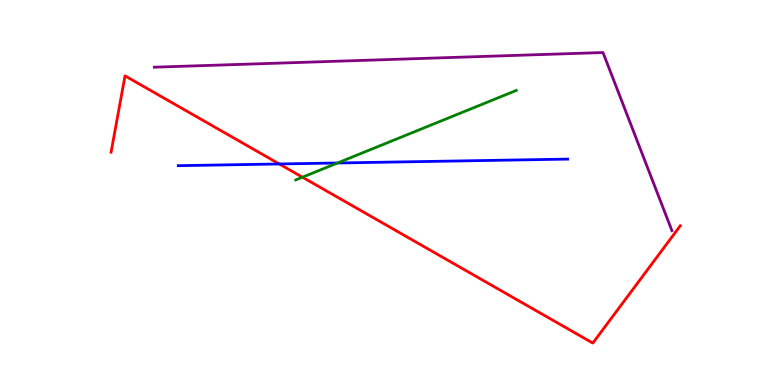[{'lines': ['blue', 'red'], 'intersections': [{'x': 3.6, 'y': 5.74}]}, {'lines': ['green', 'red'], 'intersections': [{'x': 3.9, 'y': 5.4}]}, {'lines': ['purple', 'red'], 'intersections': []}, {'lines': ['blue', 'green'], 'intersections': [{'x': 4.36, 'y': 5.77}]}, {'lines': ['blue', 'purple'], 'intersections': []}, {'lines': ['green', 'purple'], 'intersections': []}]